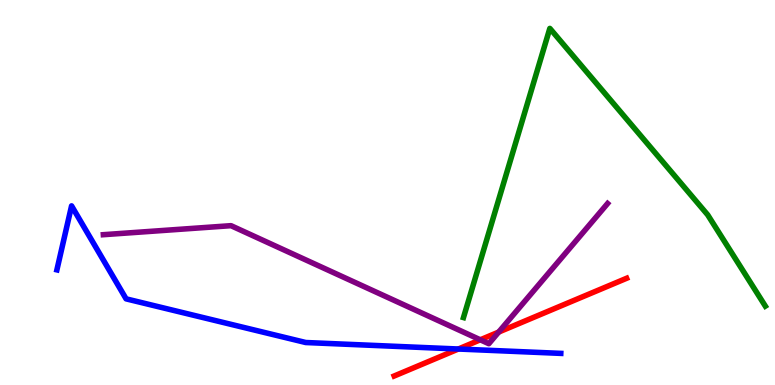[{'lines': ['blue', 'red'], 'intersections': [{'x': 5.91, 'y': 0.935}]}, {'lines': ['green', 'red'], 'intersections': []}, {'lines': ['purple', 'red'], 'intersections': [{'x': 6.2, 'y': 1.17}, {'x': 6.43, 'y': 1.38}]}, {'lines': ['blue', 'green'], 'intersections': []}, {'lines': ['blue', 'purple'], 'intersections': []}, {'lines': ['green', 'purple'], 'intersections': []}]